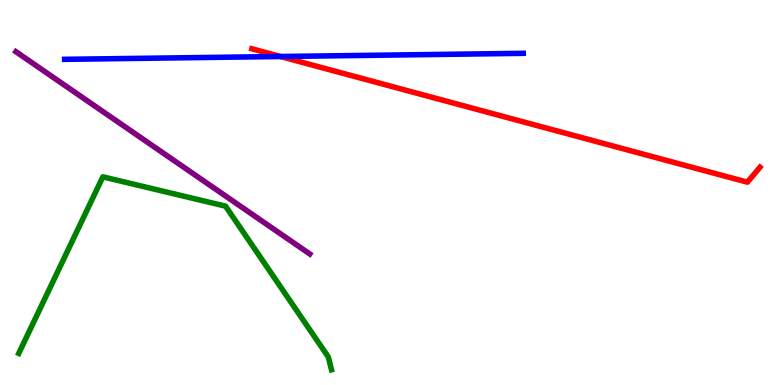[{'lines': ['blue', 'red'], 'intersections': [{'x': 3.62, 'y': 8.53}]}, {'lines': ['green', 'red'], 'intersections': []}, {'lines': ['purple', 'red'], 'intersections': []}, {'lines': ['blue', 'green'], 'intersections': []}, {'lines': ['blue', 'purple'], 'intersections': []}, {'lines': ['green', 'purple'], 'intersections': []}]